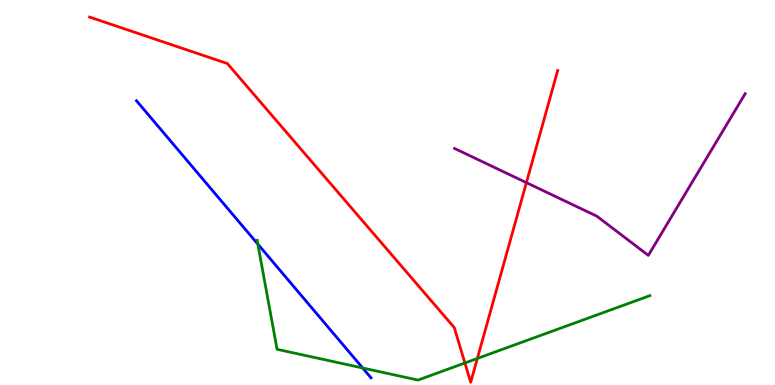[{'lines': ['blue', 'red'], 'intersections': []}, {'lines': ['green', 'red'], 'intersections': [{'x': 6.0, 'y': 0.572}, {'x': 6.16, 'y': 0.689}]}, {'lines': ['purple', 'red'], 'intersections': [{'x': 6.79, 'y': 5.26}]}, {'lines': ['blue', 'green'], 'intersections': [{'x': 3.33, 'y': 3.66}, {'x': 4.68, 'y': 0.442}]}, {'lines': ['blue', 'purple'], 'intersections': []}, {'lines': ['green', 'purple'], 'intersections': []}]